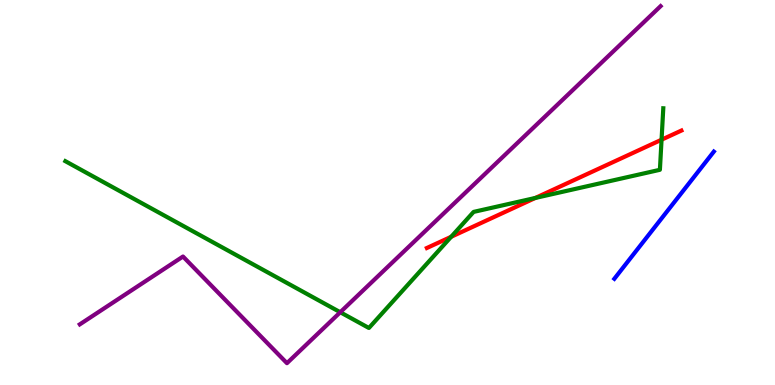[{'lines': ['blue', 'red'], 'intersections': []}, {'lines': ['green', 'red'], 'intersections': [{'x': 5.82, 'y': 3.85}, {'x': 6.91, 'y': 4.86}, {'x': 8.54, 'y': 6.37}]}, {'lines': ['purple', 'red'], 'intersections': []}, {'lines': ['blue', 'green'], 'intersections': []}, {'lines': ['blue', 'purple'], 'intersections': []}, {'lines': ['green', 'purple'], 'intersections': [{'x': 4.39, 'y': 1.89}]}]